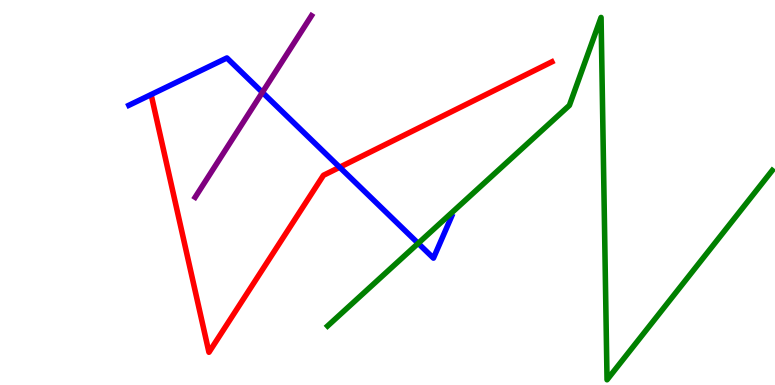[{'lines': ['blue', 'red'], 'intersections': [{'x': 4.38, 'y': 5.66}]}, {'lines': ['green', 'red'], 'intersections': []}, {'lines': ['purple', 'red'], 'intersections': []}, {'lines': ['blue', 'green'], 'intersections': [{'x': 5.4, 'y': 3.68}]}, {'lines': ['blue', 'purple'], 'intersections': [{'x': 3.39, 'y': 7.6}]}, {'lines': ['green', 'purple'], 'intersections': []}]